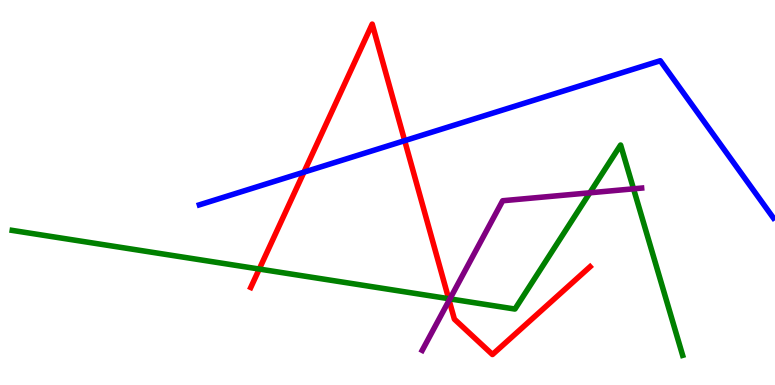[{'lines': ['blue', 'red'], 'intersections': [{'x': 3.92, 'y': 5.53}, {'x': 5.22, 'y': 6.35}]}, {'lines': ['green', 'red'], 'intersections': [{'x': 3.35, 'y': 3.01}, {'x': 5.79, 'y': 2.24}]}, {'lines': ['purple', 'red'], 'intersections': [{'x': 5.8, 'y': 2.2}]}, {'lines': ['blue', 'green'], 'intersections': []}, {'lines': ['blue', 'purple'], 'intersections': []}, {'lines': ['green', 'purple'], 'intersections': [{'x': 5.81, 'y': 2.24}, {'x': 7.61, 'y': 4.99}, {'x': 8.17, 'y': 5.1}]}]